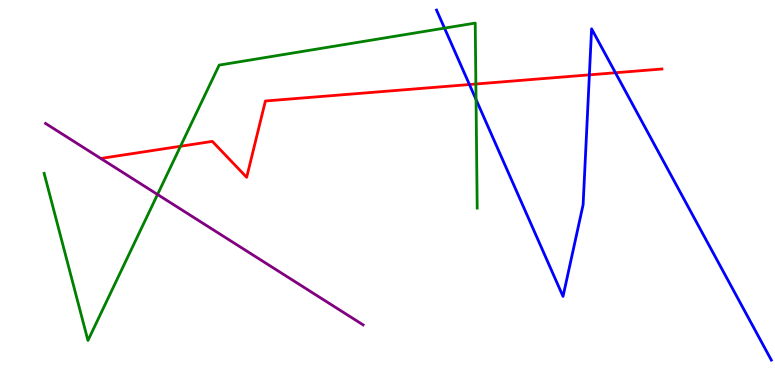[{'lines': ['blue', 'red'], 'intersections': [{'x': 6.06, 'y': 7.8}, {'x': 7.6, 'y': 8.06}, {'x': 7.94, 'y': 8.11}]}, {'lines': ['green', 'red'], 'intersections': [{'x': 2.33, 'y': 6.2}, {'x': 6.14, 'y': 7.82}]}, {'lines': ['purple', 'red'], 'intersections': []}, {'lines': ['blue', 'green'], 'intersections': [{'x': 5.74, 'y': 9.27}, {'x': 6.14, 'y': 7.42}]}, {'lines': ['blue', 'purple'], 'intersections': []}, {'lines': ['green', 'purple'], 'intersections': [{'x': 2.03, 'y': 4.95}]}]